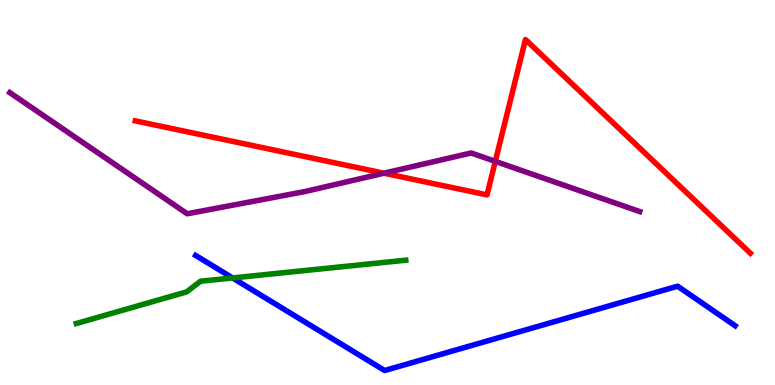[{'lines': ['blue', 'red'], 'intersections': []}, {'lines': ['green', 'red'], 'intersections': []}, {'lines': ['purple', 'red'], 'intersections': [{'x': 4.95, 'y': 5.5}, {'x': 6.39, 'y': 5.81}]}, {'lines': ['blue', 'green'], 'intersections': [{'x': 3.0, 'y': 2.78}]}, {'lines': ['blue', 'purple'], 'intersections': []}, {'lines': ['green', 'purple'], 'intersections': []}]